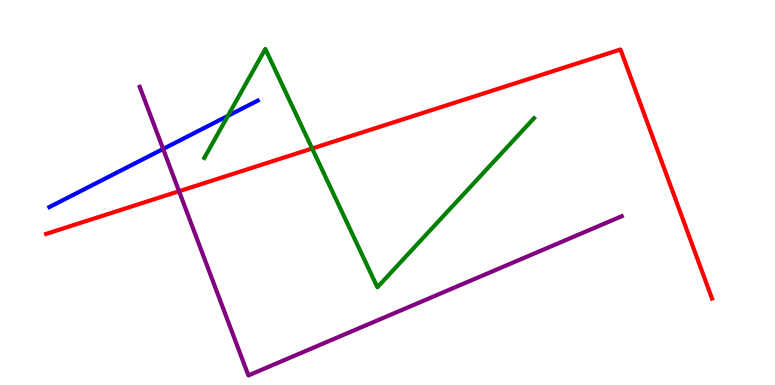[{'lines': ['blue', 'red'], 'intersections': []}, {'lines': ['green', 'red'], 'intersections': [{'x': 4.03, 'y': 6.14}]}, {'lines': ['purple', 'red'], 'intersections': [{'x': 2.31, 'y': 5.03}]}, {'lines': ['blue', 'green'], 'intersections': [{'x': 2.94, 'y': 6.99}]}, {'lines': ['blue', 'purple'], 'intersections': [{'x': 2.1, 'y': 6.13}]}, {'lines': ['green', 'purple'], 'intersections': []}]